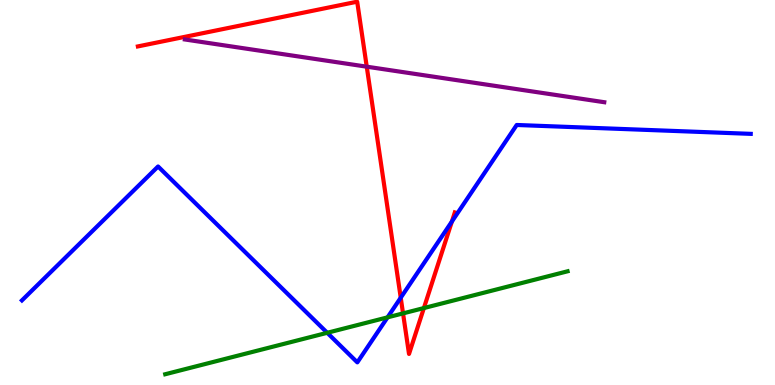[{'lines': ['blue', 'red'], 'intersections': [{'x': 5.17, 'y': 2.27}, {'x': 5.83, 'y': 4.25}]}, {'lines': ['green', 'red'], 'intersections': [{'x': 5.2, 'y': 1.86}, {'x': 5.47, 'y': 2.0}]}, {'lines': ['purple', 'red'], 'intersections': [{'x': 4.73, 'y': 8.27}]}, {'lines': ['blue', 'green'], 'intersections': [{'x': 4.22, 'y': 1.36}, {'x': 5.0, 'y': 1.76}]}, {'lines': ['blue', 'purple'], 'intersections': []}, {'lines': ['green', 'purple'], 'intersections': []}]